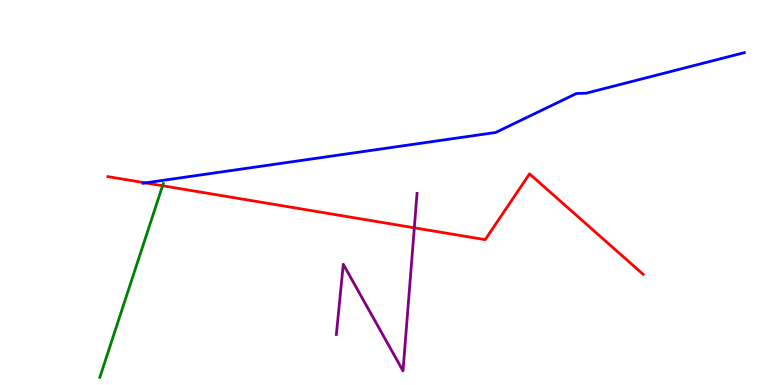[{'lines': ['blue', 'red'], 'intersections': [{'x': 1.88, 'y': 5.25}]}, {'lines': ['green', 'red'], 'intersections': [{'x': 2.1, 'y': 5.18}]}, {'lines': ['purple', 'red'], 'intersections': [{'x': 5.35, 'y': 4.08}]}, {'lines': ['blue', 'green'], 'intersections': []}, {'lines': ['blue', 'purple'], 'intersections': []}, {'lines': ['green', 'purple'], 'intersections': []}]